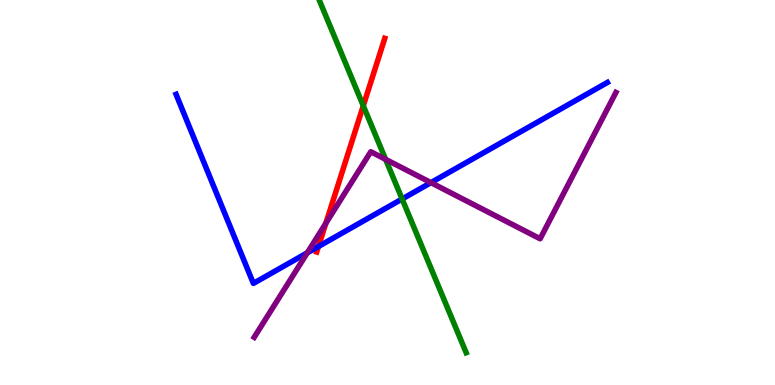[{'lines': ['blue', 'red'], 'intersections': [{'x': 4.11, 'y': 3.6}]}, {'lines': ['green', 'red'], 'intersections': [{'x': 4.69, 'y': 7.25}]}, {'lines': ['purple', 'red'], 'intersections': [{'x': 4.2, 'y': 4.2}]}, {'lines': ['blue', 'green'], 'intersections': [{'x': 5.19, 'y': 4.83}]}, {'lines': ['blue', 'purple'], 'intersections': [{'x': 3.96, 'y': 3.43}, {'x': 5.56, 'y': 5.26}]}, {'lines': ['green', 'purple'], 'intersections': [{'x': 4.98, 'y': 5.86}]}]